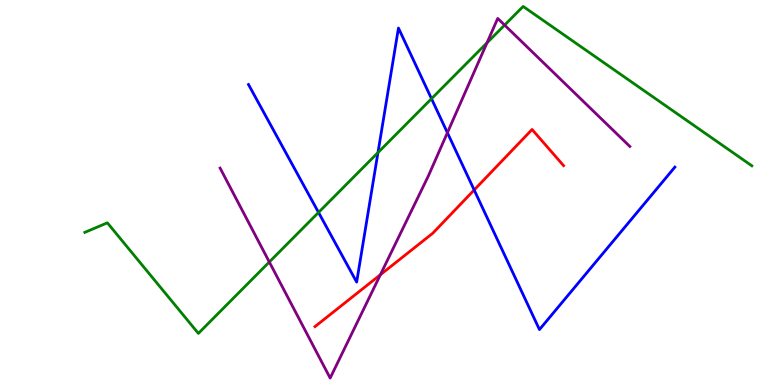[{'lines': ['blue', 'red'], 'intersections': [{'x': 6.12, 'y': 5.07}]}, {'lines': ['green', 'red'], 'intersections': []}, {'lines': ['purple', 'red'], 'intersections': [{'x': 4.91, 'y': 2.86}]}, {'lines': ['blue', 'green'], 'intersections': [{'x': 4.11, 'y': 4.48}, {'x': 4.88, 'y': 6.04}, {'x': 5.57, 'y': 7.44}]}, {'lines': ['blue', 'purple'], 'intersections': [{'x': 5.77, 'y': 6.55}]}, {'lines': ['green', 'purple'], 'intersections': [{'x': 3.48, 'y': 3.2}, {'x': 6.28, 'y': 8.89}, {'x': 6.51, 'y': 9.35}]}]